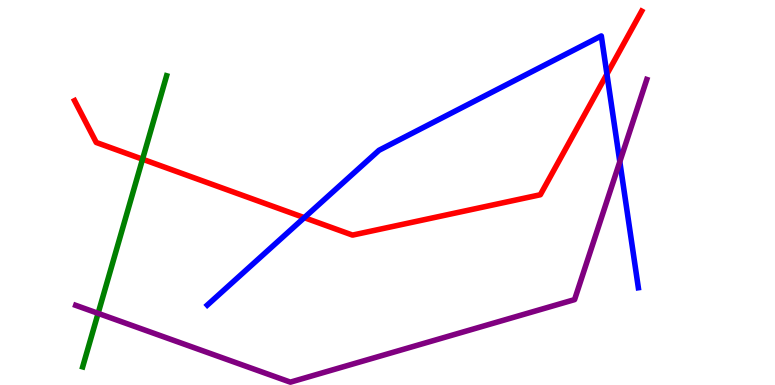[{'lines': ['blue', 'red'], 'intersections': [{'x': 3.93, 'y': 4.35}, {'x': 7.83, 'y': 8.08}]}, {'lines': ['green', 'red'], 'intersections': [{'x': 1.84, 'y': 5.86}]}, {'lines': ['purple', 'red'], 'intersections': []}, {'lines': ['blue', 'green'], 'intersections': []}, {'lines': ['blue', 'purple'], 'intersections': [{'x': 8.0, 'y': 5.8}]}, {'lines': ['green', 'purple'], 'intersections': [{'x': 1.27, 'y': 1.86}]}]